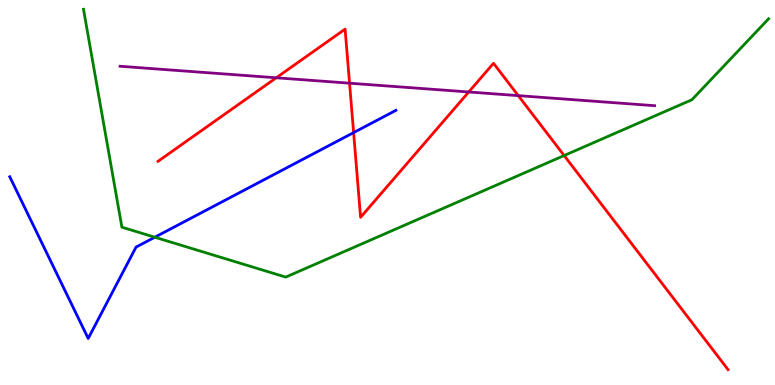[{'lines': ['blue', 'red'], 'intersections': [{'x': 4.56, 'y': 6.56}]}, {'lines': ['green', 'red'], 'intersections': [{'x': 7.28, 'y': 5.96}]}, {'lines': ['purple', 'red'], 'intersections': [{'x': 3.56, 'y': 7.98}, {'x': 4.51, 'y': 7.84}, {'x': 6.05, 'y': 7.61}, {'x': 6.69, 'y': 7.52}]}, {'lines': ['blue', 'green'], 'intersections': [{'x': 2.0, 'y': 3.84}]}, {'lines': ['blue', 'purple'], 'intersections': []}, {'lines': ['green', 'purple'], 'intersections': []}]